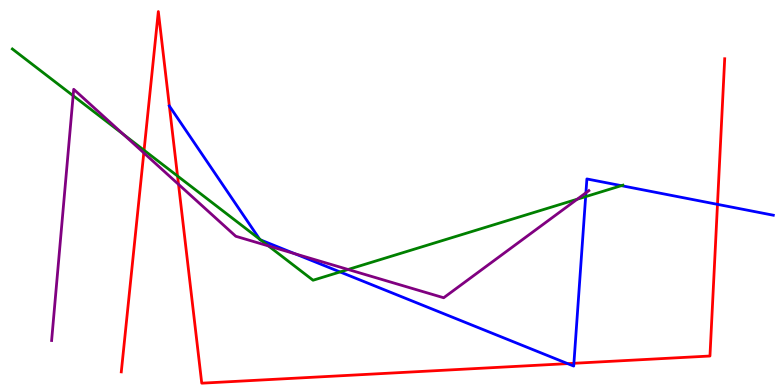[{'lines': ['blue', 'red'], 'intersections': [{'x': 2.19, 'y': 7.25}, {'x': 7.32, 'y': 0.555}, {'x': 7.41, 'y': 0.564}, {'x': 9.26, 'y': 4.69}]}, {'lines': ['green', 'red'], 'intersections': [{'x': 1.86, 'y': 6.1}, {'x': 2.29, 'y': 5.43}]}, {'lines': ['purple', 'red'], 'intersections': [{'x': 1.86, 'y': 6.03}, {'x': 2.3, 'y': 5.21}]}, {'lines': ['blue', 'green'], 'intersections': [{'x': 3.35, 'y': 3.79}, {'x': 3.36, 'y': 3.77}, {'x': 4.39, 'y': 2.94}, {'x': 7.56, 'y': 4.89}, {'x': 8.02, 'y': 5.18}]}, {'lines': ['blue', 'purple'], 'intersections': [{'x': 3.81, 'y': 3.41}, {'x': 7.56, 'y': 4.99}]}, {'lines': ['green', 'purple'], 'intersections': [{'x': 0.944, 'y': 7.51}, {'x': 1.59, 'y': 6.51}, {'x': 3.46, 'y': 3.61}, {'x': 4.49, 'y': 3.0}, {'x': 7.45, 'y': 4.83}]}]